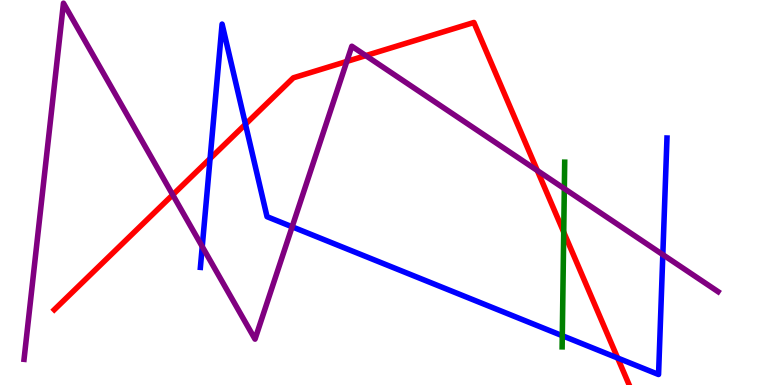[{'lines': ['blue', 'red'], 'intersections': [{'x': 2.71, 'y': 5.88}, {'x': 3.17, 'y': 6.77}, {'x': 7.97, 'y': 0.701}]}, {'lines': ['green', 'red'], 'intersections': [{'x': 7.27, 'y': 3.97}]}, {'lines': ['purple', 'red'], 'intersections': [{'x': 2.23, 'y': 4.94}, {'x': 4.47, 'y': 8.4}, {'x': 4.72, 'y': 8.56}, {'x': 6.93, 'y': 5.57}]}, {'lines': ['blue', 'green'], 'intersections': [{'x': 7.26, 'y': 1.28}]}, {'lines': ['blue', 'purple'], 'intersections': [{'x': 2.61, 'y': 3.6}, {'x': 3.77, 'y': 4.11}, {'x': 8.55, 'y': 3.39}]}, {'lines': ['green', 'purple'], 'intersections': [{'x': 7.28, 'y': 5.1}]}]